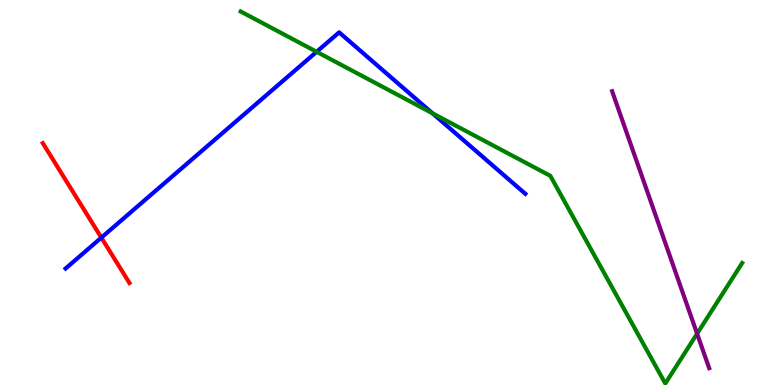[{'lines': ['blue', 'red'], 'intersections': [{'x': 1.31, 'y': 3.83}]}, {'lines': ['green', 'red'], 'intersections': []}, {'lines': ['purple', 'red'], 'intersections': []}, {'lines': ['blue', 'green'], 'intersections': [{'x': 4.09, 'y': 8.65}, {'x': 5.58, 'y': 7.06}]}, {'lines': ['blue', 'purple'], 'intersections': []}, {'lines': ['green', 'purple'], 'intersections': [{'x': 8.99, 'y': 1.33}]}]